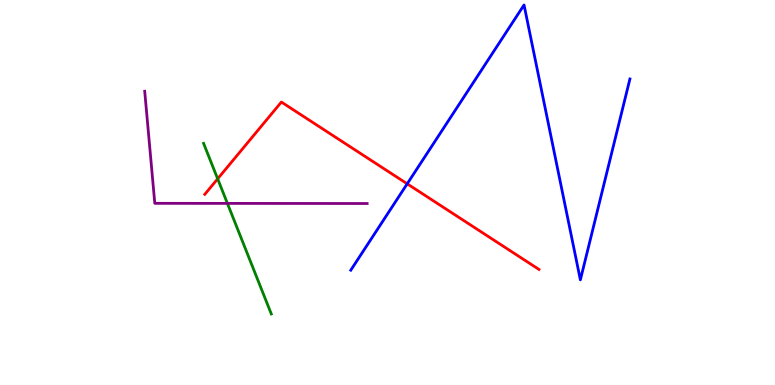[{'lines': ['blue', 'red'], 'intersections': [{'x': 5.25, 'y': 5.23}]}, {'lines': ['green', 'red'], 'intersections': [{'x': 2.81, 'y': 5.36}]}, {'lines': ['purple', 'red'], 'intersections': []}, {'lines': ['blue', 'green'], 'intersections': []}, {'lines': ['blue', 'purple'], 'intersections': []}, {'lines': ['green', 'purple'], 'intersections': [{'x': 2.93, 'y': 4.72}]}]